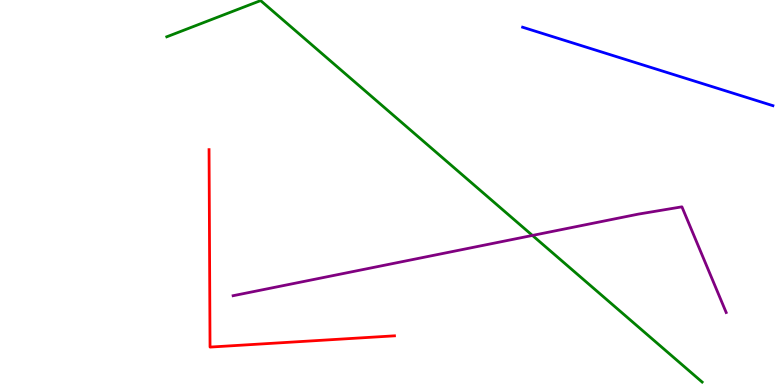[{'lines': ['blue', 'red'], 'intersections': []}, {'lines': ['green', 'red'], 'intersections': []}, {'lines': ['purple', 'red'], 'intersections': []}, {'lines': ['blue', 'green'], 'intersections': []}, {'lines': ['blue', 'purple'], 'intersections': []}, {'lines': ['green', 'purple'], 'intersections': [{'x': 6.87, 'y': 3.88}]}]